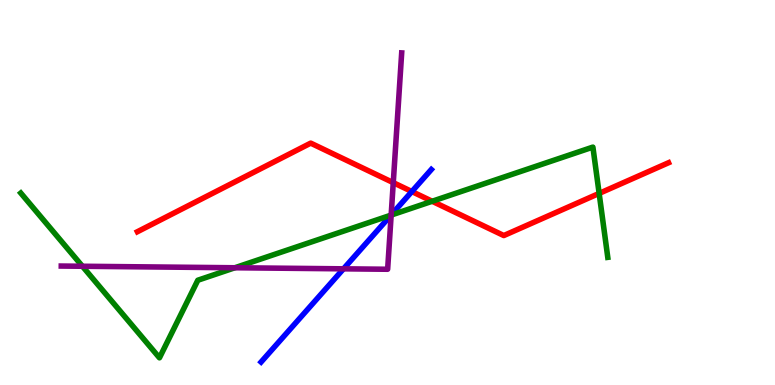[{'lines': ['blue', 'red'], 'intersections': [{'x': 5.31, 'y': 5.02}]}, {'lines': ['green', 'red'], 'intersections': [{'x': 5.58, 'y': 4.77}, {'x': 7.73, 'y': 4.98}]}, {'lines': ['purple', 'red'], 'intersections': [{'x': 5.07, 'y': 5.26}]}, {'lines': ['blue', 'green'], 'intersections': [{'x': 5.04, 'y': 4.41}]}, {'lines': ['blue', 'purple'], 'intersections': [{'x': 4.43, 'y': 3.02}, {'x': 5.05, 'y': 4.42}]}, {'lines': ['green', 'purple'], 'intersections': [{'x': 1.06, 'y': 3.08}, {'x': 3.03, 'y': 3.05}, {'x': 5.05, 'y': 4.41}]}]